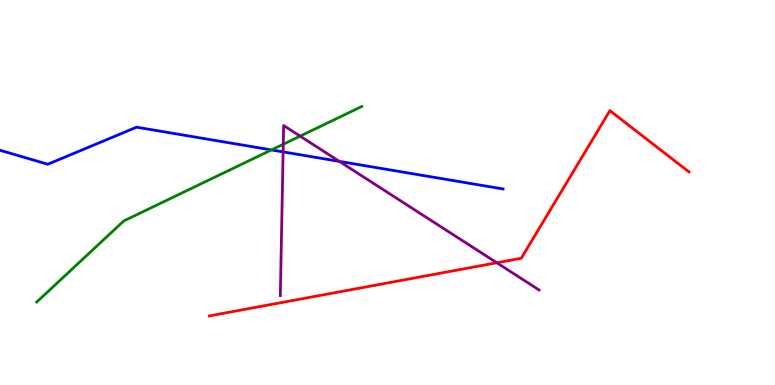[{'lines': ['blue', 'red'], 'intersections': []}, {'lines': ['green', 'red'], 'intersections': []}, {'lines': ['purple', 'red'], 'intersections': [{'x': 6.41, 'y': 3.18}]}, {'lines': ['blue', 'green'], 'intersections': [{'x': 3.5, 'y': 6.11}]}, {'lines': ['blue', 'purple'], 'intersections': [{'x': 3.65, 'y': 6.05}, {'x': 4.38, 'y': 5.81}]}, {'lines': ['green', 'purple'], 'intersections': [{'x': 3.66, 'y': 6.25}, {'x': 3.87, 'y': 6.46}]}]